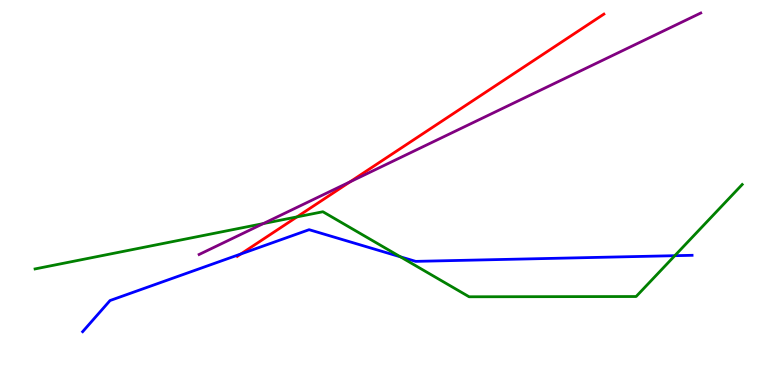[{'lines': ['blue', 'red'], 'intersections': [{'x': 3.11, 'y': 3.4}]}, {'lines': ['green', 'red'], 'intersections': [{'x': 3.83, 'y': 4.37}]}, {'lines': ['purple', 'red'], 'intersections': [{'x': 4.52, 'y': 5.28}]}, {'lines': ['blue', 'green'], 'intersections': [{'x': 5.17, 'y': 3.33}, {'x': 8.71, 'y': 3.36}]}, {'lines': ['blue', 'purple'], 'intersections': []}, {'lines': ['green', 'purple'], 'intersections': [{'x': 3.4, 'y': 4.19}]}]